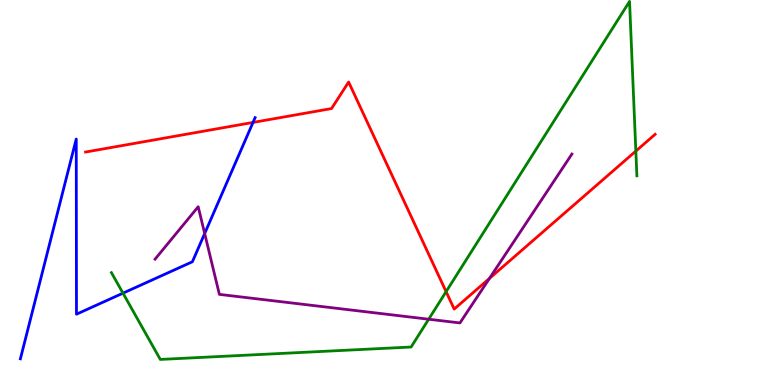[{'lines': ['blue', 'red'], 'intersections': [{'x': 3.26, 'y': 6.82}]}, {'lines': ['green', 'red'], 'intersections': [{'x': 5.76, 'y': 2.42}, {'x': 8.2, 'y': 6.08}]}, {'lines': ['purple', 'red'], 'intersections': [{'x': 6.32, 'y': 2.77}]}, {'lines': ['blue', 'green'], 'intersections': [{'x': 1.59, 'y': 2.39}]}, {'lines': ['blue', 'purple'], 'intersections': [{'x': 2.64, 'y': 3.93}]}, {'lines': ['green', 'purple'], 'intersections': [{'x': 5.53, 'y': 1.71}]}]